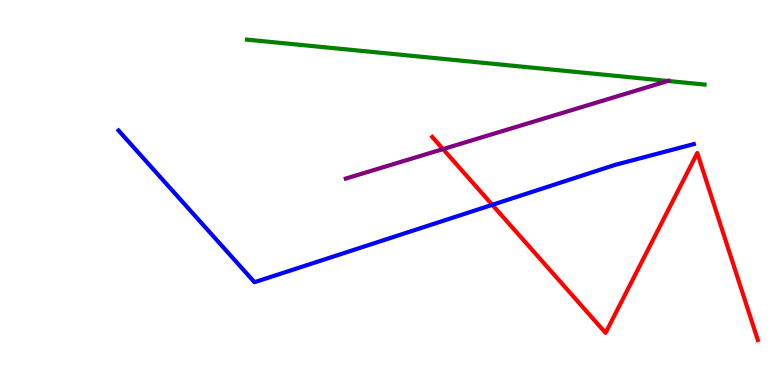[{'lines': ['blue', 'red'], 'intersections': [{'x': 6.35, 'y': 4.68}]}, {'lines': ['green', 'red'], 'intersections': []}, {'lines': ['purple', 'red'], 'intersections': [{'x': 5.72, 'y': 6.13}]}, {'lines': ['blue', 'green'], 'intersections': []}, {'lines': ['blue', 'purple'], 'intersections': []}, {'lines': ['green', 'purple'], 'intersections': [{'x': 8.62, 'y': 7.9}]}]